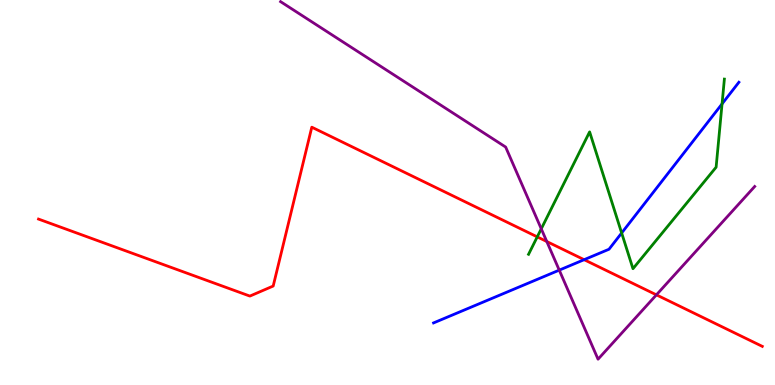[{'lines': ['blue', 'red'], 'intersections': [{'x': 7.54, 'y': 3.25}]}, {'lines': ['green', 'red'], 'intersections': [{'x': 6.93, 'y': 3.85}]}, {'lines': ['purple', 'red'], 'intersections': [{'x': 7.06, 'y': 3.73}, {'x': 8.47, 'y': 2.34}]}, {'lines': ['blue', 'green'], 'intersections': [{'x': 8.02, 'y': 3.95}, {'x': 9.32, 'y': 7.3}]}, {'lines': ['blue', 'purple'], 'intersections': [{'x': 7.22, 'y': 2.98}]}, {'lines': ['green', 'purple'], 'intersections': [{'x': 6.98, 'y': 4.06}]}]